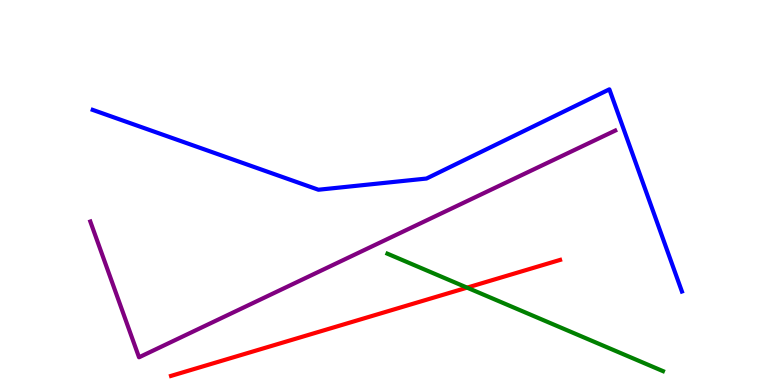[{'lines': ['blue', 'red'], 'intersections': []}, {'lines': ['green', 'red'], 'intersections': [{'x': 6.03, 'y': 2.53}]}, {'lines': ['purple', 'red'], 'intersections': []}, {'lines': ['blue', 'green'], 'intersections': []}, {'lines': ['blue', 'purple'], 'intersections': []}, {'lines': ['green', 'purple'], 'intersections': []}]